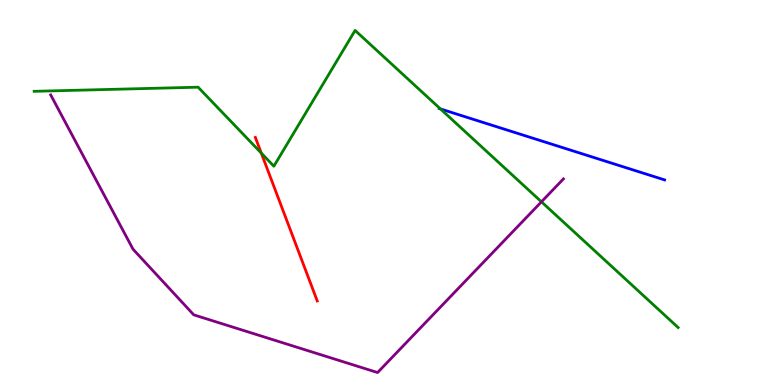[{'lines': ['blue', 'red'], 'intersections': []}, {'lines': ['green', 'red'], 'intersections': [{'x': 3.37, 'y': 6.02}]}, {'lines': ['purple', 'red'], 'intersections': []}, {'lines': ['blue', 'green'], 'intersections': [{'x': 5.68, 'y': 7.17}]}, {'lines': ['blue', 'purple'], 'intersections': []}, {'lines': ['green', 'purple'], 'intersections': [{'x': 6.99, 'y': 4.76}]}]